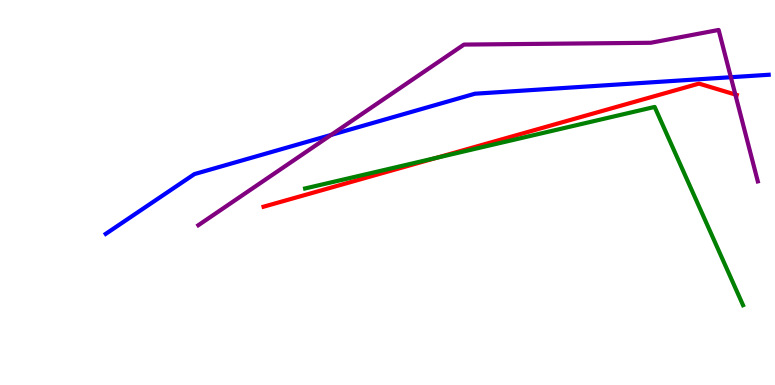[{'lines': ['blue', 'red'], 'intersections': []}, {'lines': ['green', 'red'], 'intersections': [{'x': 5.63, 'y': 5.9}]}, {'lines': ['purple', 'red'], 'intersections': [{'x': 9.49, 'y': 7.54}]}, {'lines': ['blue', 'green'], 'intersections': []}, {'lines': ['blue', 'purple'], 'intersections': [{'x': 4.27, 'y': 6.5}, {'x': 9.43, 'y': 7.99}]}, {'lines': ['green', 'purple'], 'intersections': []}]